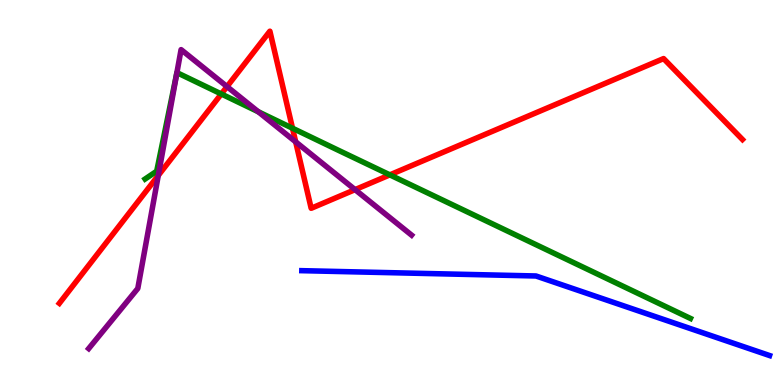[{'lines': ['blue', 'red'], 'intersections': []}, {'lines': ['green', 'red'], 'intersections': [{'x': 2.86, 'y': 7.56}, {'x': 3.77, 'y': 6.67}, {'x': 5.03, 'y': 5.46}]}, {'lines': ['purple', 'red'], 'intersections': [{'x': 2.04, 'y': 5.44}, {'x': 2.93, 'y': 7.75}, {'x': 3.82, 'y': 6.32}, {'x': 4.58, 'y': 5.07}]}, {'lines': ['blue', 'green'], 'intersections': []}, {'lines': ['blue', 'purple'], 'intersections': []}, {'lines': ['green', 'purple'], 'intersections': [{'x': 2.28, 'y': 8.11}, {'x': 3.33, 'y': 7.1}]}]